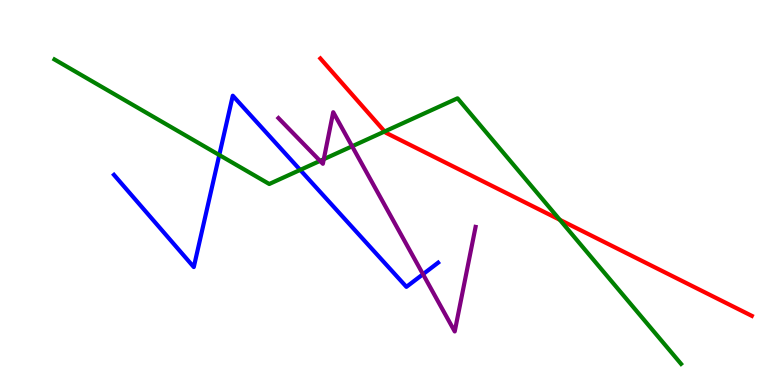[{'lines': ['blue', 'red'], 'intersections': []}, {'lines': ['green', 'red'], 'intersections': [{'x': 4.96, 'y': 6.58}, {'x': 7.22, 'y': 4.29}]}, {'lines': ['purple', 'red'], 'intersections': []}, {'lines': ['blue', 'green'], 'intersections': [{'x': 2.83, 'y': 5.97}, {'x': 3.87, 'y': 5.59}]}, {'lines': ['blue', 'purple'], 'intersections': [{'x': 5.46, 'y': 2.88}]}, {'lines': ['green', 'purple'], 'intersections': [{'x': 4.13, 'y': 5.82}, {'x': 4.18, 'y': 5.87}, {'x': 4.54, 'y': 6.2}]}]